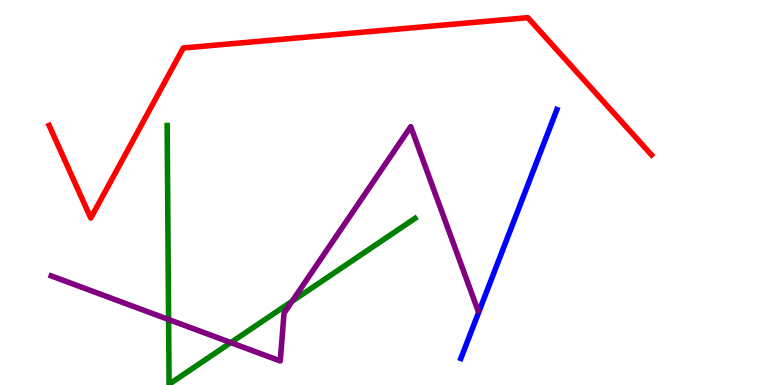[{'lines': ['blue', 'red'], 'intersections': []}, {'lines': ['green', 'red'], 'intersections': []}, {'lines': ['purple', 'red'], 'intersections': []}, {'lines': ['blue', 'green'], 'intersections': []}, {'lines': ['blue', 'purple'], 'intersections': []}, {'lines': ['green', 'purple'], 'intersections': [{'x': 2.18, 'y': 1.7}, {'x': 2.98, 'y': 1.1}, {'x': 3.77, 'y': 2.17}]}]